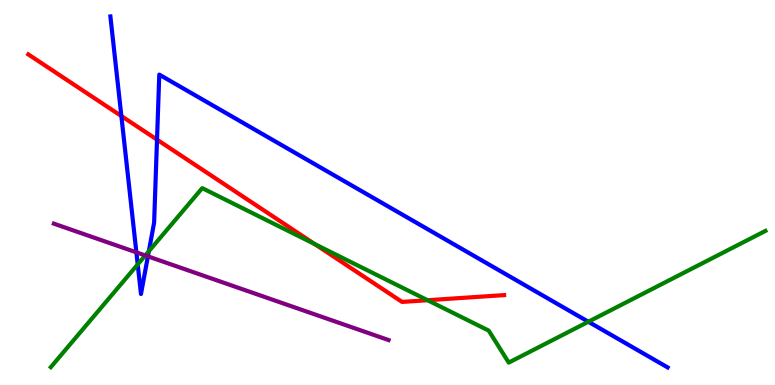[{'lines': ['blue', 'red'], 'intersections': [{'x': 1.57, 'y': 6.99}, {'x': 2.03, 'y': 6.37}]}, {'lines': ['green', 'red'], 'intersections': [{'x': 4.06, 'y': 3.66}, {'x': 5.52, 'y': 2.2}]}, {'lines': ['purple', 'red'], 'intersections': []}, {'lines': ['blue', 'green'], 'intersections': [{'x': 1.78, 'y': 3.13}, {'x': 1.92, 'y': 3.47}, {'x': 7.59, 'y': 1.64}]}, {'lines': ['blue', 'purple'], 'intersections': [{'x': 1.76, 'y': 3.45}, {'x': 1.91, 'y': 3.34}]}, {'lines': ['green', 'purple'], 'intersections': [{'x': 1.87, 'y': 3.36}]}]